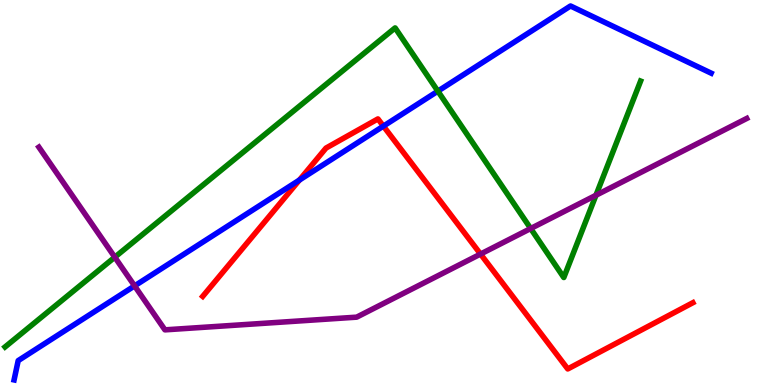[{'lines': ['blue', 'red'], 'intersections': [{'x': 3.86, 'y': 5.32}, {'x': 4.95, 'y': 6.72}]}, {'lines': ['green', 'red'], 'intersections': []}, {'lines': ['purple', 'red'], 'intersections': [{'x': 6.2, 'y': 3.4}]}, {'lines': ['blue', 'green'], 'intersections': [{'x': 5.65, 'y': 7.63}]}, {'lines': ['blue', 'purple'], 'intersections': [{'x': 1.74, 'y': 2.57}]}, {'lines': ['green', 'purple'], 'intersections': [{'x': 1.48, 'y': 3.32}, {'x': 6.85, 'y': 4.06}, {'x': 7.69, 'y': 4.93}]}]